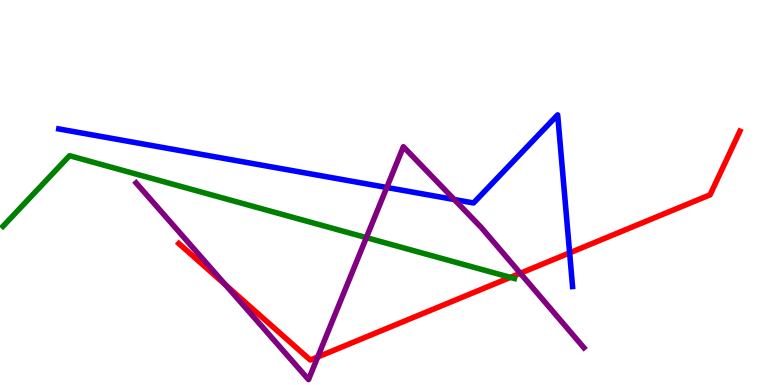[{'lines': ['blue', 'red'], 'intersections': [{'x': 7.35, 'y': 3.43}]}, {'lines': ['green', 'red'], 'intersections': [{'x': 6.59, 'y': 2.8}]}, {'lines': ['purple', 'red'], 'intersections': [{'x': 2.91, 'y': 2.6}, {'x': 4.1, 'y': 0.728}, {'x': 6.71, 'y': 2.9}]}, {'lines': ['blue', 'green'], 'intersections': []}, {'lines': ['blue', 'purple'], 'intersections': [{'x': 4.99, 'y': 5.13}, {'x': 5.86, 'y': 4.82}]}, {'lines': ['green', 'purple'], 'intersections': [{'x': 4.73, 'y': 3.83}]}]